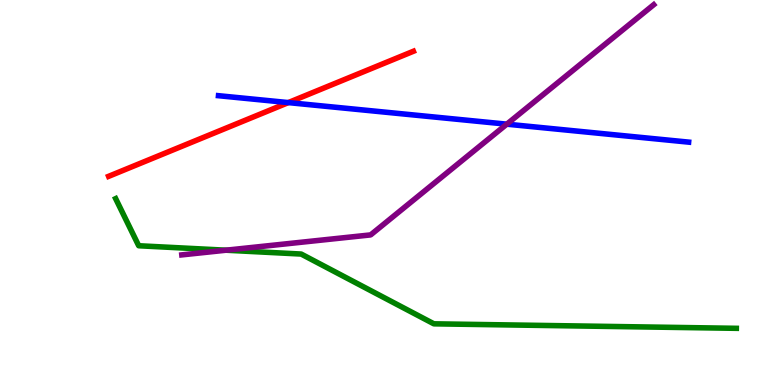[{'lines': ['blue', 'red'], 'intersections': [{'x': 3.72, 'y': 7.34}]}, {'lines': ['green', 'red'], 'intersections': []}, {'lines': ['purple', 'red'], 'intersections': []}, {'lines': ['blue', 'green'], 'intersections': []}, {'lines': ['blue', 'purple'], 'intersections': [{'x': 6.54, 'y': 6.77}]}, {'lines': ['green', 'purple'], 'intersections': [{'x': 2.92, 'y': 3.5}]}]